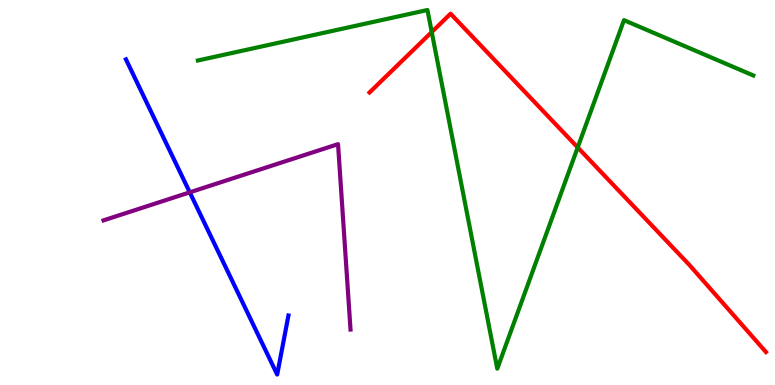[{'lines': ['blue', 'red'], 'intersections': []}, {'lines': ['green', 'red'], 'intersections': [{'x': 5.57, 'y': 9.17}, {'x': 7.45, 'y': 6.17}]}, {'lines': ['purple', 'red'], 'intersections': []}, {'lines': ['blue', 'green'], 'intersections': []}, {'lines': ['blue', 'purple'], 'intersections': [{'x': 2.45, 'y': 5.0}]}, {'lines': ['green', 'purple'], 'intersections': []}]